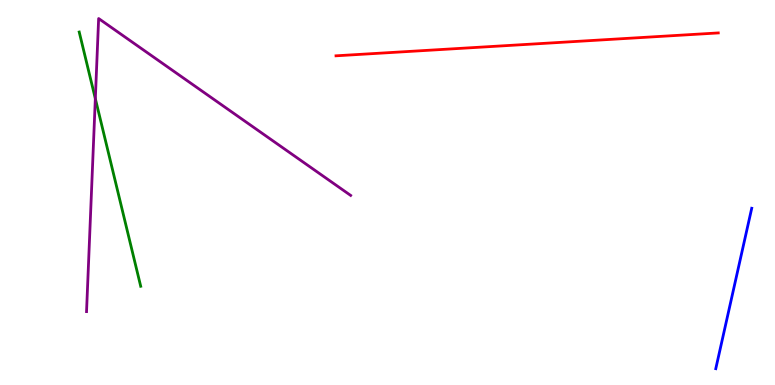[{'lines': ['blue', 'red'], 'intersections': []}, {'lines': ['green', 'red'], 'intersections': []}, {'lines': ['purple', 'red'], 'intersections': []}, {'lines': ['blue', 'green'], 'intersections': []}, {'lines': ['blue', 'purple'], 'intersections': []}, {'lines': ['green', 'purple'], 'intersections': [{'x': 1.23, 'y': 7.44}]}]